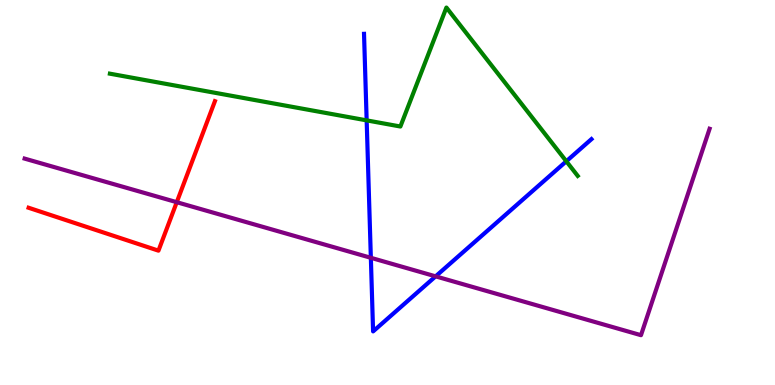[{'lines': ['blue', 'red'], 'intersections': []}, {'lines': ['green', 'red'], 'intersections': []}, {'lines': ['purple', 'red'], 'intersections': [{'x': 2.28, 'y': 4.75}]}, {'lines': ['blue', 'green'], 'intersections': [{'x': 4.73, 'y': 6.87}, {'x': 7.31, 'y': 5.81}]}, {'lines': ['blue', 'purple'], 'intersections': [{'x': 4.79, 'y': 3.3}, {'x': 5.62, 'y': 2.82}]}, {'lines': ['green', 'purple'], 'intersections': []}]